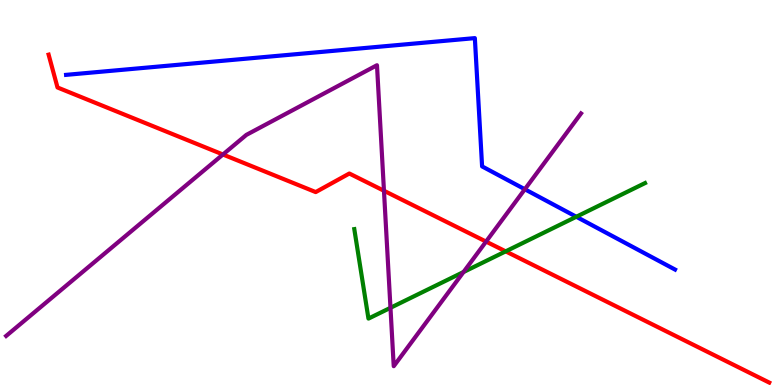[{'lines': ['blue', 'red'], 'intersections': []}, {'lines': ['green', 'red'], 'intersections': [{'x': 6.52, 'y': 3.47}]}, {'lines': ['purple', 'red'], 'intersections': [{'x': 2.88, 'y': 5.99}, {'x': 4.95, 'y': 5.05}, {'x': 6.27, 'y': 3.72}]}, {'lines': ['blue', 'green'], 'intersections': [{'x': 7.44, 'y': 4.37}]}, {'lines': ['blue', 'purple'], 'intersections': [{'x': 6.77, 'y': 5.08}]}, {'lines': ['green', 'purple'], 'intersections': [{'x': 5.04, 'y': 2.01}, {'x': 5.98, 'y': 2.93}]}]